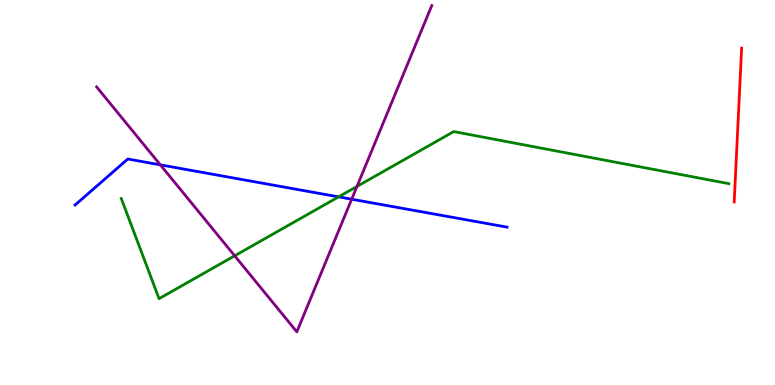[{'lines': ['blue', 'red'], 'intersections': []}, {'lines': ['green', 'red'], 'intersections': []}, {'lines': ['purple', 'red'], 'intersections': []}, {'lines': ['blue', 'green'], 'intersections': [{'x': 4.37, 'y': 4.89}]}, {'lines': ['blue', 'purple'], 'intersections': [{'x': 2.07, 'y': 5.72}, {'x': 4.54, 'y': 4.83}]}, {'lines': ['green', 'purple'], 'intersections': [{'x': 3.03, 'y': 3.36}, {'x': 4.61, 'y': 5.16}]}]